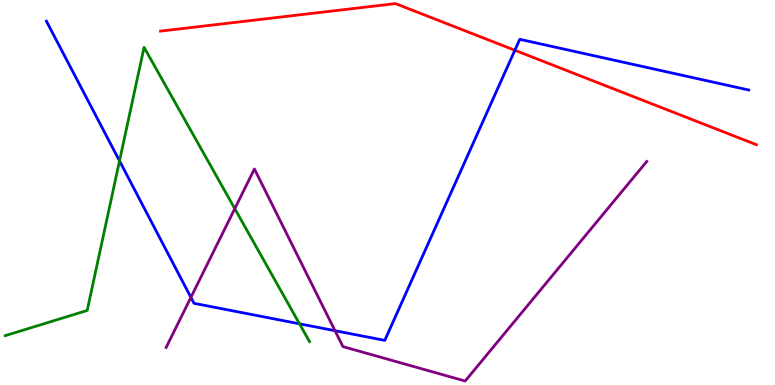[{'lines': ['blue', 'red'], 'intersections': [{'x': 6.64, 'y': 8.69}]}, {'lines': ['green', 'red'], 'intersections': []}, {'lines': ['purple', 'red'], 'intersections': []}, {'lines': ['blue', 'green'], 'intersections': [{'x': 1.54, 'y': 5.82}, {'x': 3.86, 'y': 1.59}]}, {'lines': ['blue', 'purple'], 'intersections': [{'x': 2.46, 'y': 2.28}, {'x': 4.32, 'y': 1.41}]}, {'lines': ['green', 'purple'], 'intersections': [{'x': 3.03, 'y': 4.58}]}]